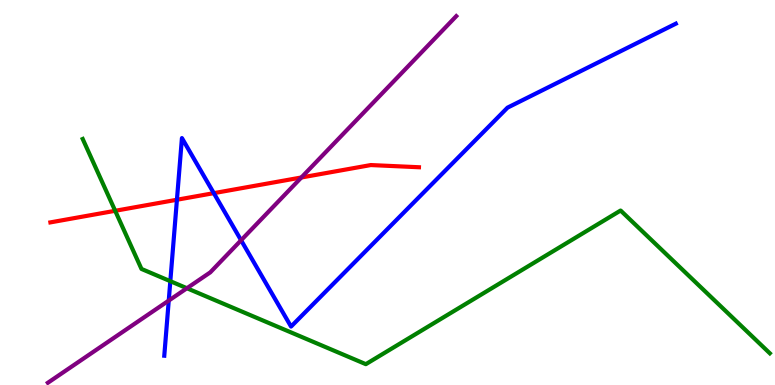[{'lines': ['blue', 'red'], 'intersections': [{'x': 2.28, 'y': 4.81}, {'x': 2.76, 'y': 4.98}]}, {'lines': ['green', 'red'], 'intersections': [{'x': 1.49, 'y': 4.52}]}, {'lines': ['purple', 'red'], 'intersections': [{'x': 3.89, 'y': 5.39}]}, {'lines': ['blue', 'green'], 'intersections': [{'x': 2.2, 'y': 2.7}]}, {'lines': ['blue', 'purple'], 'intersections': [{'x': 2.18, 'y': 2.19}, {'x': 3.11, 'y': 3.76}]}, {'lines': ['green', 'purple'], 'intersections': [{'x': 2.41, 'y': 2.51}]}]